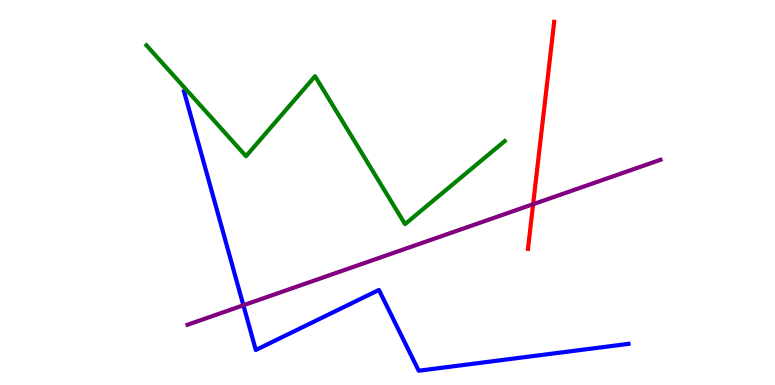[{'lines': ['blue', 'red'], 'intersections': []}, {'lines': ['green', 'red'], 'intersections': []}, {'lines': ['purple', 'red'], 'intersections': [{'x': 6.88, 'y': 4.7}]}, {'lines': ['blue', 'green'], 'intersections': []}, {'lines': ['blue', 'purple'], 'intersections': [{'x': 3.14, 'y': 2.07}]}, {'lines': ['green', 'purple'], 'intersections': []}]